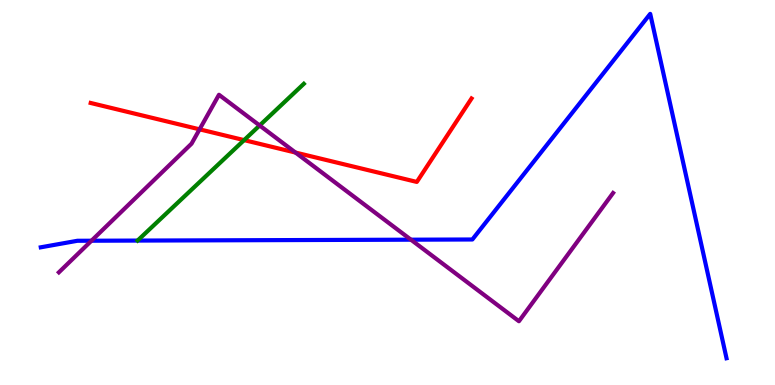[{'lines': ['blue', 'red'], 'intersections': []}, {'lines': ['green', 'red'], 'intersections': [{'x': 3.15, 'y': 6.36}]}, {'lines': ['purple', 'red'], 'intersections': [{'x': 2.58, 'y': 6.64}, {'x': 3.81, 'y': 6.04}]}, {'lines': ['blue', 'green'], 'intersections': []}, {'lines': ['blue', 'purple'], 'intersections': [{'x': 1.18, 'y': 3.75}, {'x': 5.3, 'y': 3.77}]}, {'lines': ['green', 'purple'], 'intersections': [{'x': 3.35, 'y': 6.74}]}]